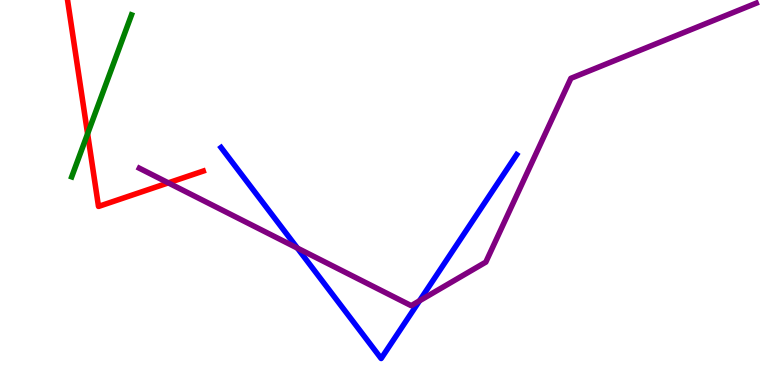[{'lines': ['blue', 'red'], 'intersections': []}, {'lines': ['green', 'red'], 'intersections': [{'x': 1.13, 'y': 6.53}]}, {'lines': ['purple', 'red'], 'intersections': [{'x': 2.17, 'y': 5.25}]}, {'lines': ['blue', 'green'], 'intersections': []}, {'lines': ['blue', 'purple'], 'intersections': [{'x': 3.84, 'y': 3.56}, {'x': 5.41, 'y': 2.19}]}, {'lines': ['green', 'purple'], 'intersections': []}]